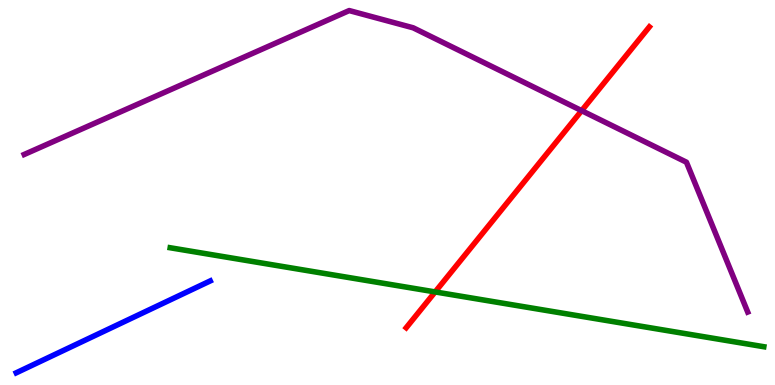[{'lines': ['blue', 'red'], 'intersections': []}, {'lines': ['green', 'red'], 'intersections': [{'x': 5.61, 'y': 2.42}]}, {'lines': ['purple', 'red'], 'intersections': [{'x': 7.51, 'y': 7.13}]}, {'lines': ['blue', 'green'], 'intersections': []}, {'lines': ['blue', 'purple'], 'intersections': []}, {'lines': ['green', 'purple'], 'intersections': []}]